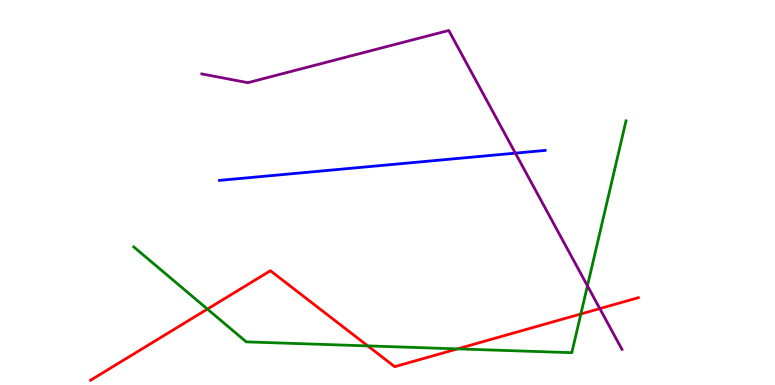[{'lines': ['blue', 'red'], 'intersections': []}, {'lines': ['green', 'red'], 'intersections': [{'x': 2.68, 'y': 1.97}, {'x': 4.75, 'y': 1.02}, {'x': 5.9, 'y': 0.938}, {'x': 7.49, 'y': 1.85}]}, {'lines': ['purple', 'red'], 'intersections': [{'x': 7.74, 'y': 1.98}]}, {'lines': ['blue', 'green'], 'intersections': []}, {'lines': ['blue', 'purple'], 'intersections': [{'x': 6.65, 'y': 6.02}]}, {'lines': ['green', 'purple'], 'intersections': [{'x': 7.58, 'y': 2.58}]}]